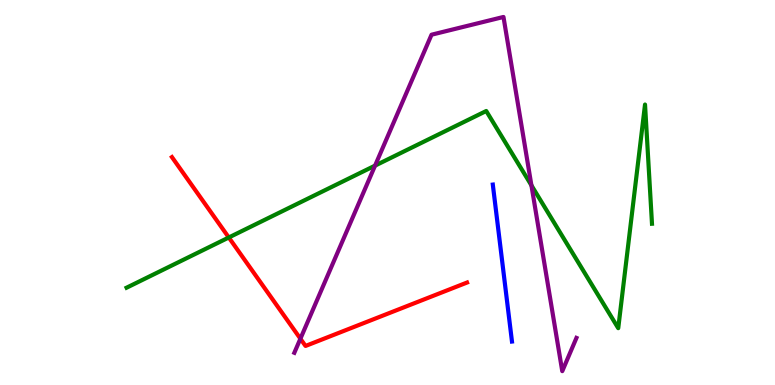[{'lines': ['blue', 'red'], 'intersections': []}, {'lines': ['green', 'red'], 'intersections': [{'x': 2.95, 'y': 3.83}]}, {'lines': ['purple', 'red'], 'intersections': [{'x': 3.88, 'y': 1.2}]}, {'lines': ['blue', 'green'], 'intersections': []}, {'lines': ['blue', 'purple'], 'intersections': []}, {'lines': ['green', 'purple'], 'intersections': [{'x': 4.84, 'y': 5.7}, {'x': 6.86, 'y': 5.19}]}]